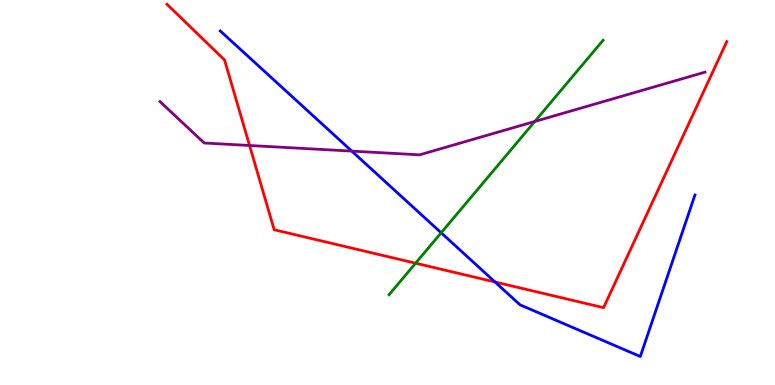[{'lines': ['blue', 'red'], 'intersections': [{'x': 6.39, 'y': 2.68}]}, {'lines': ['green', 'red'], 'intersections': [{'x': 5.36, 'y': 3.16}]}, {'lines': ['purple', 'red'], 'intersections': [{'x': 3.22, 'y': 6.22}]}, {'lines': ['blue', 'green'], 'intersections': [{'x': 5.69, 'y': 3.95}]}, {'lines': ['blue', 'purple'], 'intersections': [{'x': 4.54, 'y': 6.08}]}, {'lines': ['green', 'purple'], 'intersections': [{'x': 6.9, 'y': 6.84}]}]